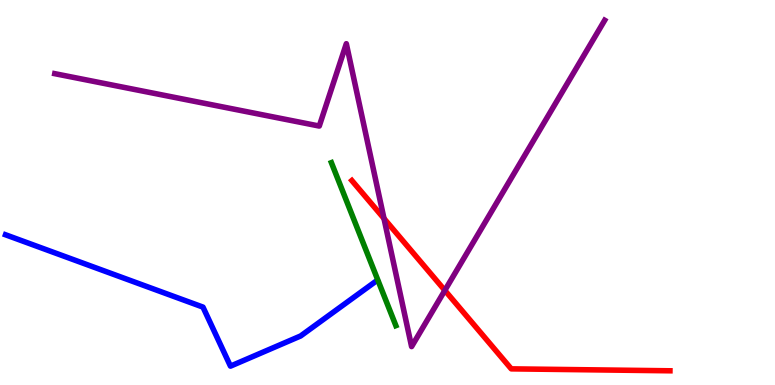[{'lines': ['blue', 'red'], 'intersections': []}, {'lines': ['green', 'red'], 'intersections': []}, {'lines': ['purple', 'red'], 'intersections': [{'x': 4.95, 'y': 4.32}, {'x': 5.74, 'y': 2.46}]}, {'lines': ['blue', 'green'], 'intersections': []}, {'lines': ['blue', 'purple'], 'intersections': []}, {'lines': ['green', 'purple'], 'intersections': []}]